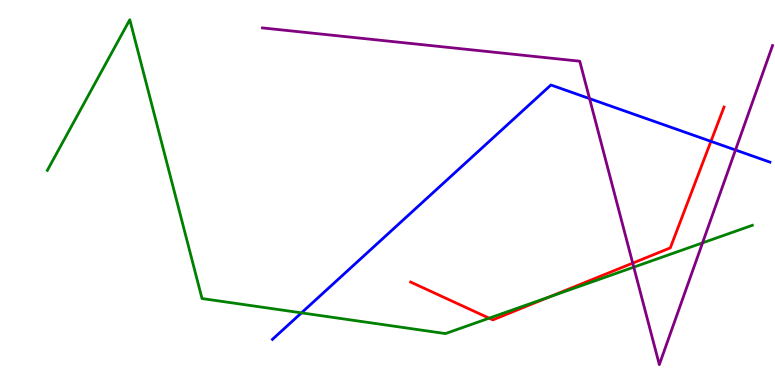[{'lines': ['blue', 'red'], 'intersections': [{'x': 9.17, 'y': 6.33}]}, {'lines': ['green', 'red'], 'intersections': [{'x': 6.31, 'y': 1.74}, {'x': 7.09, 'y': 2.29}]}, {'lines': ['purple', 'red'], 'intersections': [{'x': 8.16, 'y': 3.17}]}, {'lines': ['blue', 'green'], 'intersections': [{'x': 3.89, 'y': 1.87}]}, {'lines': ['blue', 'purple'], 'intersections': [{'x': 7.61, 'y': 7.44}, {'x': 9.49, 'y': 6.1}]}, {'lines': ['green', 'purple'], 'intersections': [{'x': 8.18, 'y': 3.06}, {'x': 9.06, 'y': 3.69}]}]